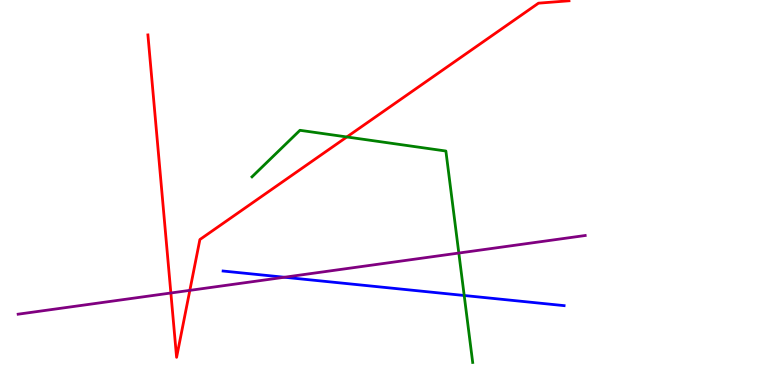[{'lines': ['blue', 'red'], 'intersections': []}, {'lines': ['green', 'red'], 'intersections': [{'x': 4.48, 'y': 6.44}]}, {'lines': ['purple', 'red'], 'intersections': [{'x': 2.2, 'y': 2.39}, {'x': 2.45, 'y': 2.46}]}, {'lines': ['blue', 'green'], 'intersections': [{'x': 5.99, 'y': 2.32}]}, {'lines': ['blue', 'purple'], 'intersections': [{'x': 3.67, 'y': 2.8}]}, {'lines': ['green', 'purple'], 'intersections': [{'x': 5.92, 'y': 3.43}]}]